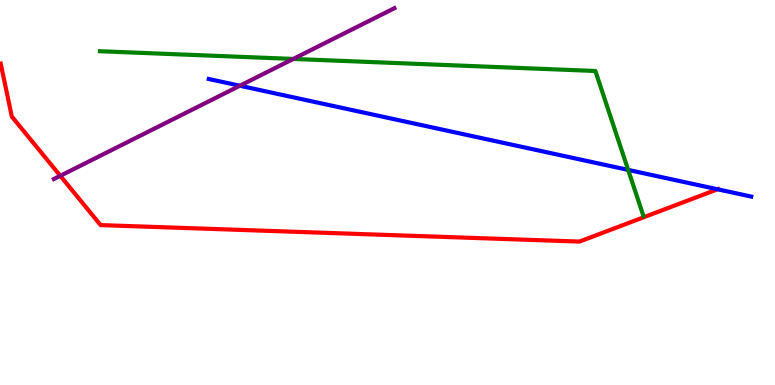[{'lines': ['blue', 'red'], 'intersections': [{'x': 9.26, 'y': 5.08}]}, {'lines': ['green', 'red'], 'intersections': []}, {'lines': ['purple', 'red'], 'intersections': [{'x': 0.778, 'y': 5.43}]}, {'lines': ['blue', 'green'], 'intersections': [{'x': 8.11, 'y': 5.59}]}, {'lines': ['blue', 'purple'], 'intersections': [{'x': 3.09, 'y': 7.77}]}, {'lines': ['green', 'purple'], 'intersections': [{'x': 3.78, 'y': 8.47}]}]